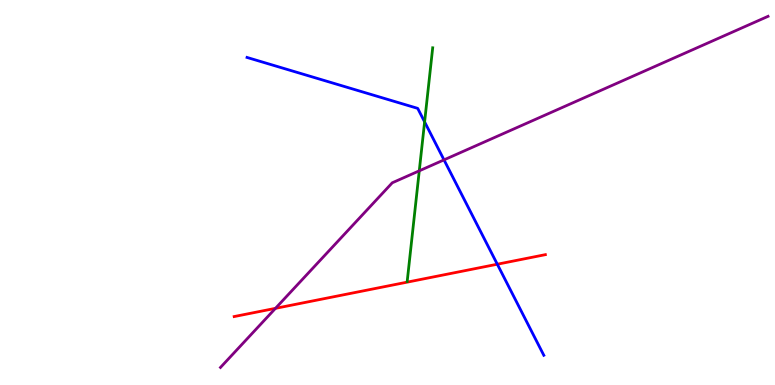[{'lines': ['blue', 'red'], 'intersections': [{'x': 6.42, 'y': 3.14}]}, {'lines': ['green', 'red'], 'intersections': []}, {'lines': ['purple', 'red'], 'intersections': [{'x': 3.55, 'y': 1.99}]}, {'lines': ['blue', 'green'], 'intersections': [{'x': 5.48, 'y': 6.83}]}, {'lines': ['blue', 'purple'], 'intersections': [{'x': 5.73, 'y': 5.85}]}, {'lines': ['green', 'purple'], 'intersections': [{'x': 5.41, 'y': 5.56}]}]